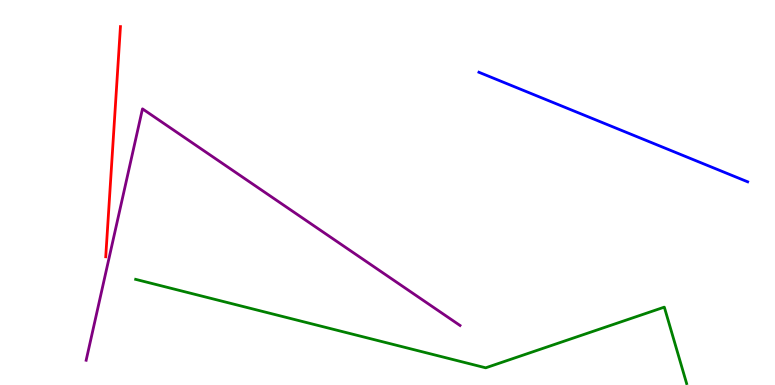[{'lines': ['blue', 'red'], 'intersections': []}, {'lines': ['green', 'red'], 'intersections': []}, {'lines': ['purple', 'red'], 'intersections': []}, {'lines': ['blue', 'green'], 'intersections': []}, {'lines': ['blue', 'purple'], 'intersections': []}, {'lines': ['green', 'purple'], 'intersections': []}]